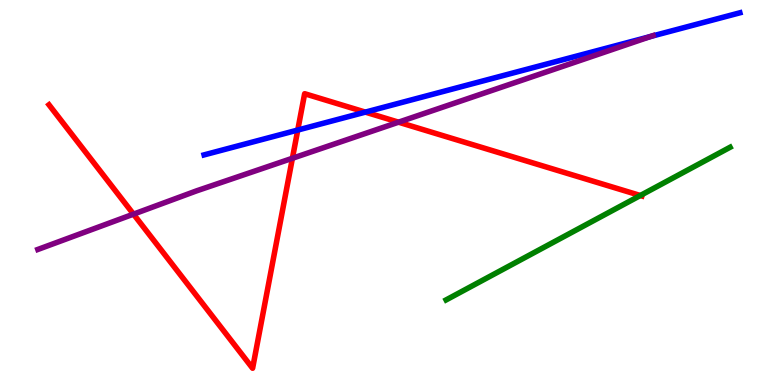[{'lines': ['blue', 'red'], 'intersections': [{'x': 3.84, 'y': 6.62}, {'x': 4.71, 'y': 7.09}]}, {'lines': ['green', 'red'], 'intersections': [{'x': 8.26, 'y': 4.92}]}, {'lines': ['purple', 'red'], 'intersections': [{'x': 1.72, 'y': 4.44}, {'x': 3.77, 'y': 5.89}, {'x': 5.14, 'y': 6.83}]}, {'lines': ['blue', 'green'], 'intersections': []}, {'lines': ['blue', 'purple'], 'intersections': [{'x': 8.39, 'y': 9.05}]}, {'lines': ['green', 'purple'], 'intersections': []}]